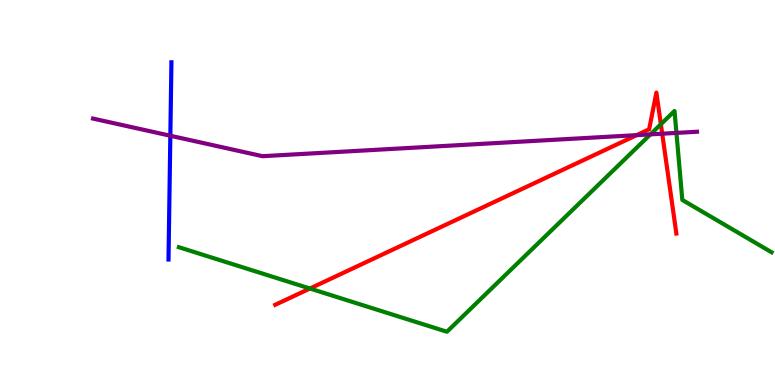[{'lines': ['blue', 'red'], 'intersections': []}, {'lines': ['green', 'red'], 'intersections': [{'x': 4.0, 'y': 2.51}, {'x': 8.53, 'y': 6.77}]}, {'lines': ['purple', 'red'], 'intersections': [{'x': 8.21, 'y': 6.49}, {'x': 8.54, 'y': 6.53}]}, {'lines': ['blue', 'green'], 'intersections': []}, {'lines': ['blue', 'purple'], 'intersections': [{'x': 2.2, 'y': 6.47}]}, {'lines': ['green', 'purple'], 'intersections': [{'x': 8.39, 'y': 6.51}, {'x': 8.73, 'y': 6.55}]}]